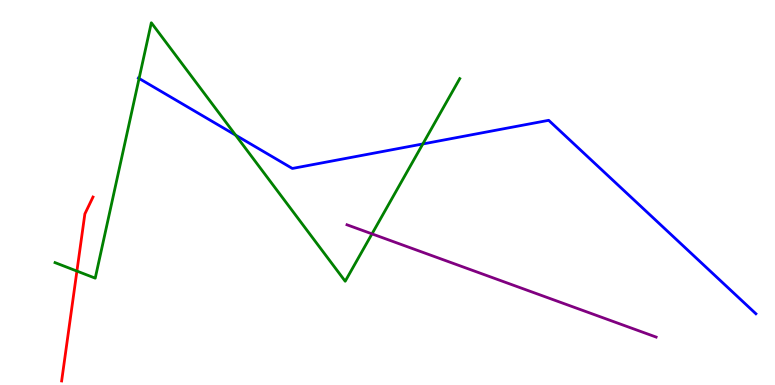[{'lines': ['blue', 'red'], 'intersections': []}, {'lines': ['green', 'red'], 'intersections': [{'x': 0.992, 'y': 2.96}]}, {'lines': ['purple', 'red'], 'intersections': []}, {'lines': ['blue', 'green'], 'intersections': [{'x': 1.79, 'y': 7.96}, {'x': 3.04, 'y': 6.49}, {'x': 5.46, 'y': 6.26}]}, {'lines': ['blue', 'purple'], 'intersections': []}, {'lines': ['green', 'purple'], 'intersections': [{'x': 4.8, 'y': 3.93}]}]